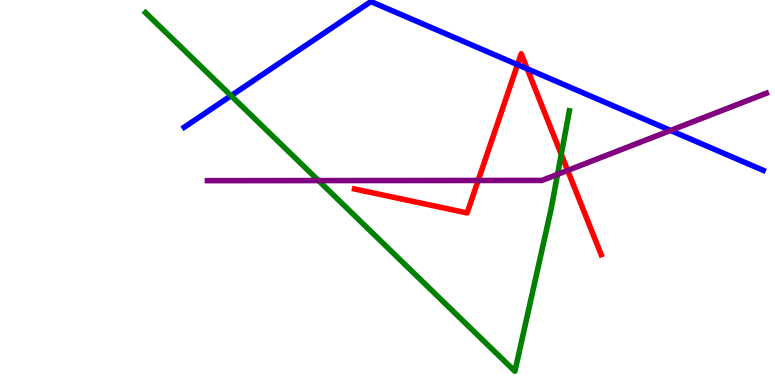[{'lines': ['blue', 'red'], 'intersections': [{'x': 6.68, 'y': 8.32}, {'x': 6.8, 'y': 8.21}]}, {'lines': ['green', 'red'], 'intersections': [{'x': 7.24, 'y': 5.99}]}, {'lines': ['purple', 'red'], 'intersections': [{'x': 6.17, 'y': 5.31}, {'x': 7.32, 'y': 5.57}]}, {'lines': ['blue', 'green'], 'intersections': [{'x': 2.98, 'y': 7.51}]}, {'lines': ['blue', 'purple'], 'intersections': [{'x': 8.65, 'y': 6.61}]}, {'lines': ['green', 'purple'], 'intersections': [{'x': 4.11, 'y': 5.31}, {'x': 7.19, 'y': 5.47}]}]